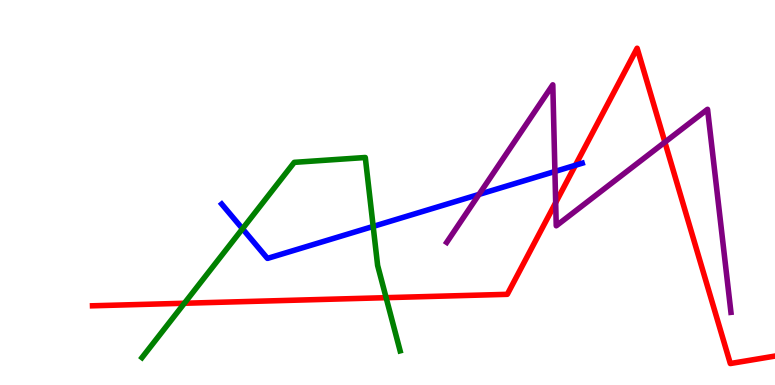[{'lines': ['blue', 'red'], 'intersections': [{'x': 7.42, 'y': 5.71}]}, {'lines': ['green', 'red'], 'intersections': [{'x': 2.38, 'y': 2.12}, {'x': 4.98, 'y': 2.27}]}, {'lines': ['purple', 'red'], 'intersections': [{'x': 7.17, 'y': 4.74}, {'x': 8.58, 'y': 6.31}]}, {'lines': ['blue', 'green'], 'intersections': [{'x': 3.13, 'y': 4.06}, {'x': 4.82, 'y': 4.12}]}, {'lines': ['blue', 'purple'], 'intersections': [{'x': 6.18, 'y': 4.95}, {'x': 7.16, 'y': 5.55}]}, {'lines': ['green', 'purple'], 'intersections': []}]